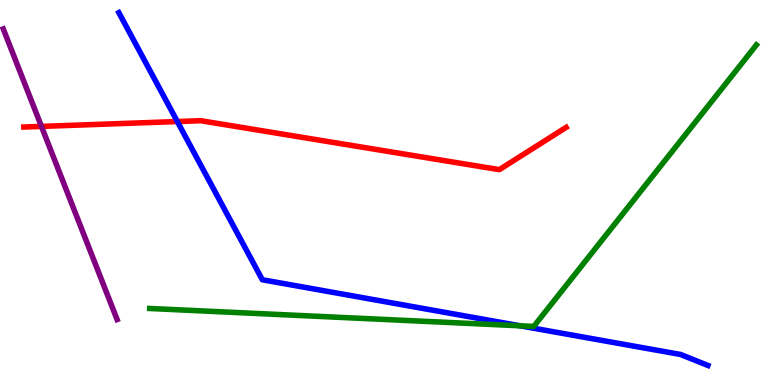[{'lines': ['blue', 'red'], 'intersections': [{'x': 2.29, 'y': 6.84}]}, {'lines': ['green', 'red'], 'intersections': []}, {'lines': ['purple', 'red'], 'intersections': [{'x': 0.535, 'y': 6.72}]}, {'lines': ['blue', 'green'], 'intersections': [{'x': 6.71, 'y': 1.54}]}, {'lines': ['blue', 'purple'], 'intersections': []}, {'lines': ['green', 'purple'], 'intersections': []}]